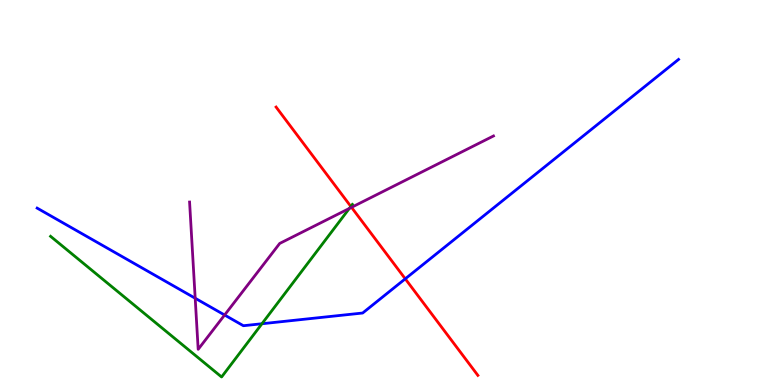[{'lines': ['blue', 'red'], 'intersections': [{'x': 5.23, 'y': 2.76}]}, {'lines': ['green', 'red'], 'intersections': [{'x': 4.53, 'y': 4.64}]}, {'lines': ['purple', 'red'], 'intersections': [{'x': 4.54, 'y': 4.61}]}, {'lines': ['blue', 'green'], 'intersections': [{'x': 3.38, 'y': 1.59}]}, {'lines': ['blue', 'purple'], 'intersections': [{'x': 2.52, 'y': 2.25}, {'x': 2.9, 'y': 1.82}]}, {'lines': ['green', 'purple'], 'intersections': [{'x': 4.51, 'y': 4.59}]}]